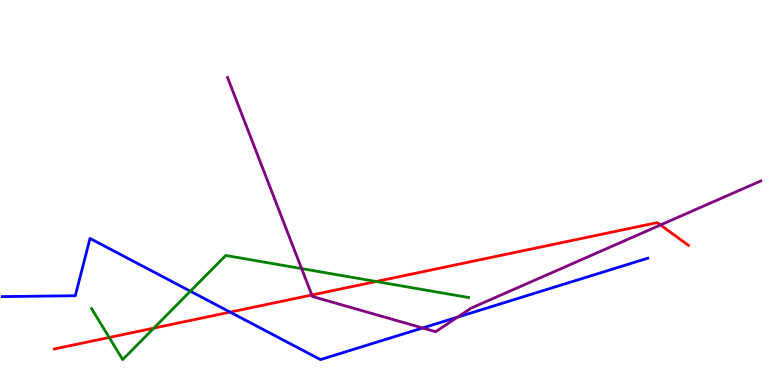[{'lines': ['blue', 'red'], 'intersections': [{'x': 2.97, 'y': 1.89}]}, {'lines': ['green', 'red'], 'intersections': [{'x': 1.41, 'y': 1.23}, {'x': 1.99, 'y': 1.48}, {'x': 4.85, 'y': 2.69}]}, {'lines': ['purple', 'red'], 'intersections': [{'x': 4.02, 'y': 2.34}, {'x': 8.52, 'y': 4.16}]}, {'lines': ['blue', 'green'], 'intersections': [{'x': 2.46, 'y': 2.44}]}, {'lines': ['blue', 'purple'], 'intersections': [{'x': 5.45, 'y': 1.48}, {'x': 5.9, 'y': 1.76}]}, {'lines': ['green', 'purple'], 'intersections': [{'x': 3.89, 'y': 3.02}]}]